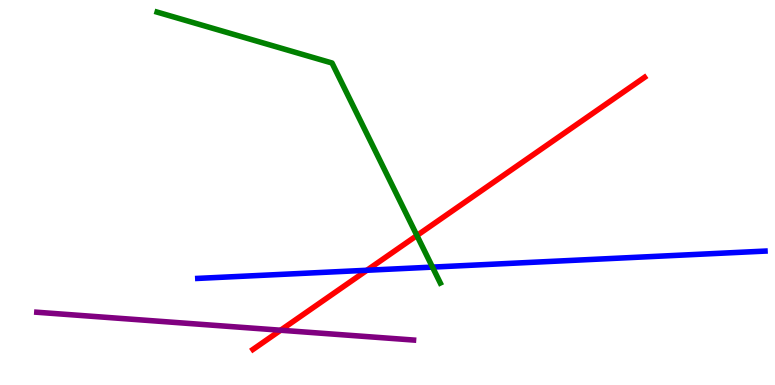[{'lines': ['blue', 'red'], 'intersections': [{'x': 4.73, 'y': 2.98}]}, {'lines': ['green', 'red'], 'intersections': [{'x': 5.38, 'y': 3.88}]}, {'lines': ['purple', 'red'], 'intersections': [{'x': 3.62, 'y': 1.42}]}, {'lines': ['blue', 'green'], 'intersections': [{'x': 5.58, 'y': 3.06}]}, {'lines': ['blue', 'purple'], 'intersections': []}, {'lines': ['green', 'purple'], 'intersections': []}]